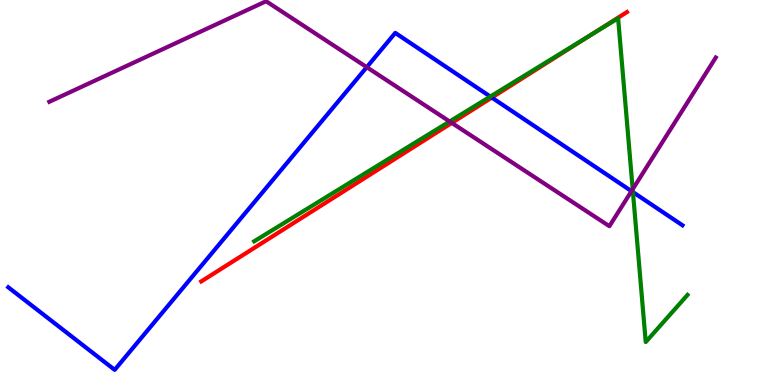[{'lines': ['blue', 'red'], 'intersections': [{'x': 6.35, 'y': 7.47}]}, {'lines': ['green', 'red'], 'intersections': [{'x': 7.61, 'y': 9.08}]}, {'lines': ['purple', 'red'], 'intersections': [{'x': 5.83, 'y': 6.81}]}, {'lines': ['blue', 'green'], 'intersections': [{'x': 6.33, 'y': 7.49}, {'x': 8.17, 'y': 5.01}]}, {'lines': ['blue', 'purple'], 'intersections': [{'x': 4.73, 'y': 8.26}, {'x': 8.15, 'y': 5.04}]}, {'lines': ['green', 'purple'], 'intersections': [{'x': 5.8, 'y': 6.84}, {'x': 8.16, 'y': 5.08}]}]